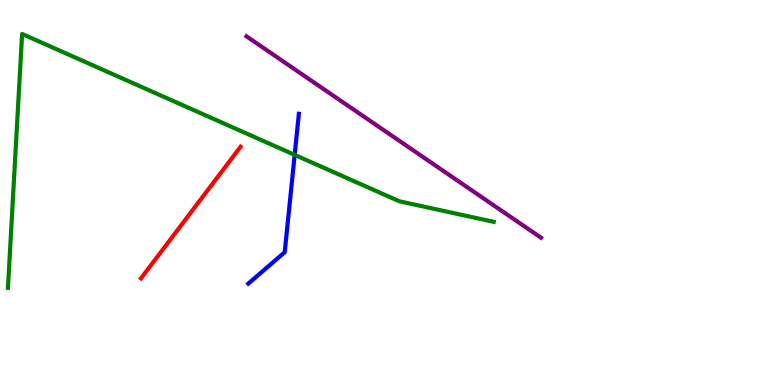[{'lines': ['blue', 'red'], 'intersections': []}, {'lines': ['green', 'red'], 'intersections': []}, {'lines': ['purple', 'red'], 'intersections': []}, {'lines': ['blue', 'green'], 'intersections': [{'x': 3.8, 'y': 5.98}]}, {'lines': ['blue', 'purple'], 'intersections': []}, {'lines': ['green', 'purple'], 'intersections': []}]